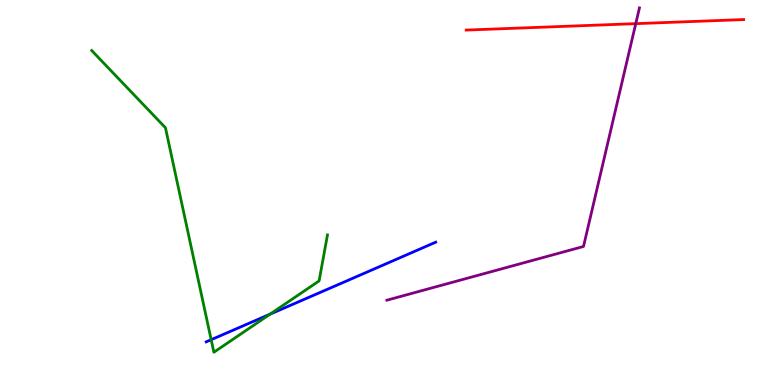[{'lines': ['blue', 'red'], 'intersections': []}, {'lines': ['green', 'red'], 'intersections': []}, {'lines': ['purple', 'red'], 'intersections': [{'x': 8.2, 'y': 9.39}]}, {'lines': ['blue', 'green'], 'intersections': [{'x': 2.72, 'y': 1.18}, {'x': 3.48, 'y': 1.84}]}, {'lines': ['blue', 'purple'], 'intersections': []}, {'lines': ['green', 'purple'], 'intersections': []}]